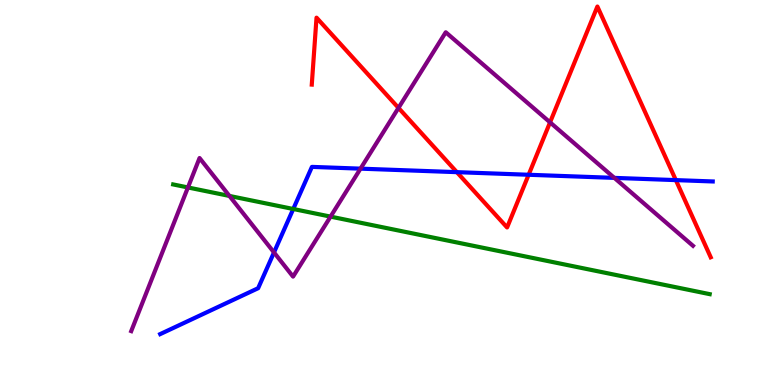[{'lines': ['blue', 'red'], 'intersections': [{'x': 5.89, 'y': 5.53}, {'x': 6.82, 'y': 5.46}, {'x': 8.72, 'y': 5.32}]}, {'lines': ['green', 'red'], 'intersections': []}, {'lines': ['purple', 'red'], 'intersections': [{'x': 5.14, 'y': 7.2}, {'x': 7.1, 'y': 6.82}]}, {'lines': ['blue', 'green'], 'intersections': [{'x': 3.78, 'y': 4.57}]}, {'lines': ['blue', 'purple'], 'intersections': [{'x': 3.54, 'y': 3.44}, {'x': 4.65, 'y': 5.62}, {'x': 7.93, 'y': 5.38}]}, {'lines': ['green', 'purple'], 'intersections': [{'x': 2.43, 'y': 5.13}, {'x': 2.96, 'y': 4.91}, {'x': 4.27, 'y': 4.37}]}]